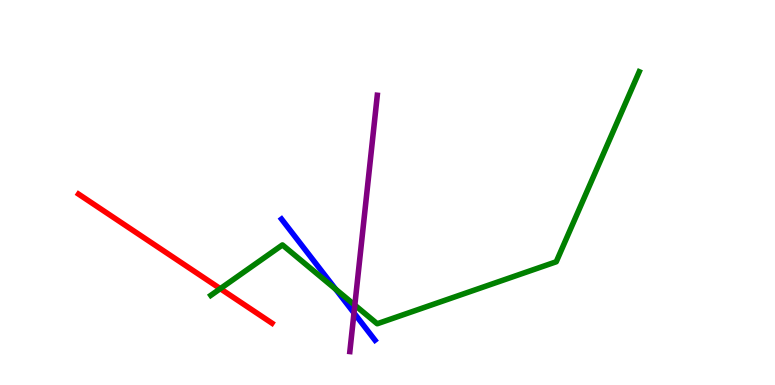[{'lines': ['blue', 'red'], 'intersections': []}, {'lines': ['green', 'red'], 'intersections': [{'x': 2.84, 'y': 2.5}]}, {'lines': ['purple', 'red'], 'intersections': []}, {'lines': ['blue', 'green'], 'intersections': [{'x': 4.33, 'y': 2.49}]}, {'lines': ['blue', 'purple'], 'intersections': [{'x': 4.57, 'y': 1.87}]}, {'lines': ['green', 'purple'], 'intersections': [{'x': 4.58, 'y': 2.07}]}]